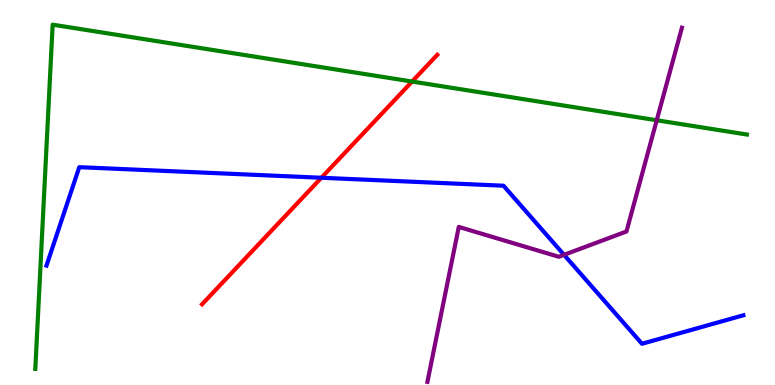[{'lines': ['blue', 'red'], 'intersections': [{'x': 4.15, 'y': 5.38}]}, {'lines': ['green', 'red'], 'intersections': [{'x': 5.32, 'y': 7.88}]}, {'lines': ['purple', 'red'], 'intersections': []}, {'lines': ['blue', 'green'], 'intersections': []}, {'lines': ['blue', 'purple'], 'intersections': [{'x': 7.28, 'y': 3.38}]}, {'lines': ['green', 'purple'], 'intersections': [{'x': 8.47, 'y': 6.88}]}]